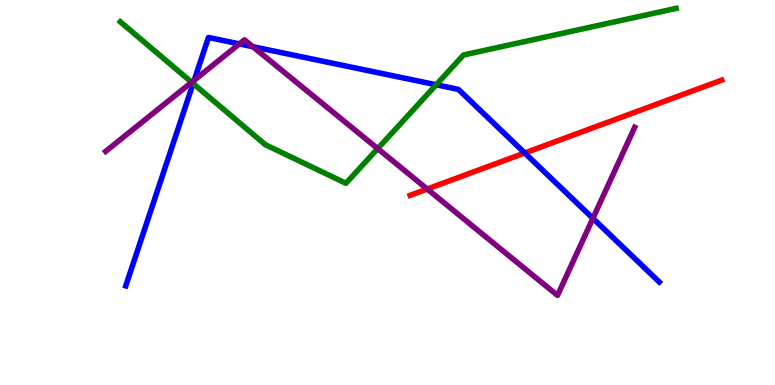[{'lines': ['blue', 'red'], 'intersections': [{'x': 6.77, 'y': 6.03}]}, {'lines': ['green', 'red'], 'intersections': []}, {'lines': ['purple', 'red'], 'intersections': [{'x': 5.51, 'y': 5.09}]}, {'lines': ['blue', 'green'], 'intersections': [{'x': 2.49, 'y': 7.83}, {'x': 5.63, 'y': 7.8}]}, {'lines': ['blue', 'purple'], 'intersections': [{'x': 2.51, 'y': 7.92}, {'x': 3.09, 'y': 8.86}, {'x': 3.26, 'y': 8.79}, {'x': 7.65, 'y': 4.33}]}, {'lines': ['green', 'purple'], 'intersections': [{'x': 2.47, 'y': 7.86}, {'x': 4.87, 'y': 6.14}]}]